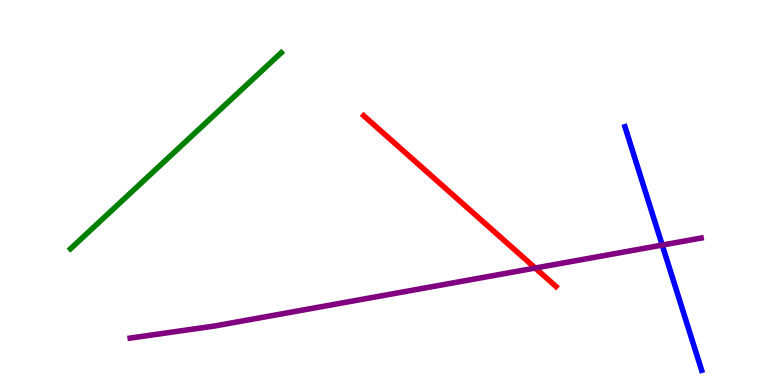[{'lines': ['blue', 'red'], 'intersections': []}, {'lines': ['green', 'red'], 'intersections': []}, {'lines': ['purple', 'red'], 'intersections': [{'x': 6.91, 'y': 3.04}]}, {'lines': ['blue', 'green'], 'intersections': []}, {'lines': ['blue', 'purple'], 'intersections': [{'x': 8.54, 'y': 3.63}]}, {'lines': ['green', 'purple'], 'intersections': []}]